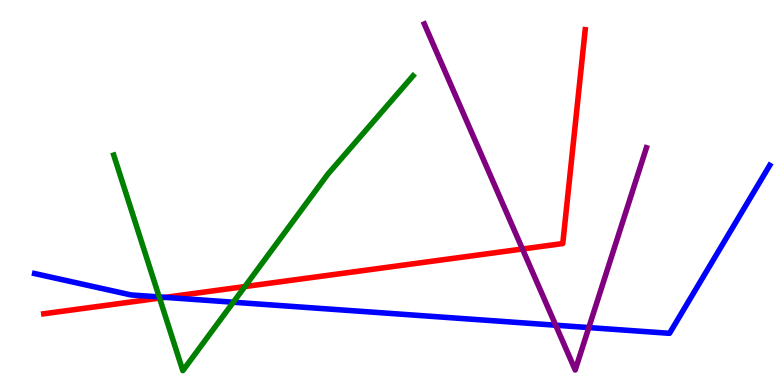[{'lines': ['blue', 'red'], 'intersections': [{'x': 2.13, 'y': 2.28}]}, {'lines': ['green', 'red'], 'intersections': [{'x': 2.06, 'y': 2.26}, {'x': 3.16, 'y': 2.56}]}, {'lines': ['purple', 'red'], 'intersections': [{'x': 6.74, 'y': 3.53}]}, {'lines': ['blue', 'green'], 'intersections': [{'x': 2.05, 'y': 2.29}, {'x': 3.01, 'y': 2.15}]}, {'lines': ['blue', 'purple'], 'intersections': [{'x': 7.17, 'y': 1.55}, {'x': 7.6, 'y': 1.49}]}, {'lines': ['green', 'purple'], 'intersections': []}]